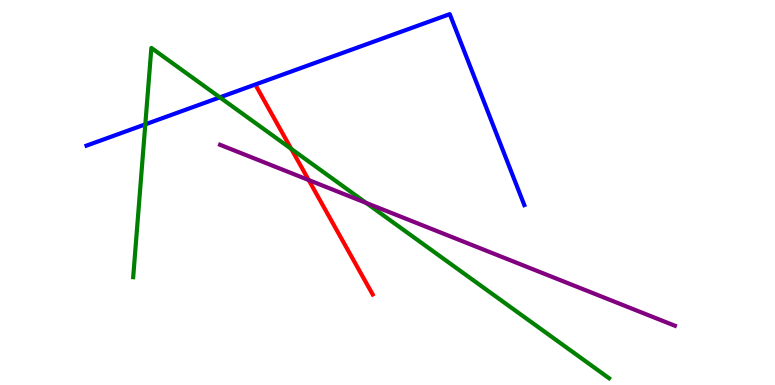[{'lines': ['blue', 'red'], 'intersections': []}, {'lines': ['green', 'red'], 'intersections': [{'x': 3.76, 'y': 6.13}]}, {'lines': ['purple', 'red'], 'intersections': [{'x': 3.98, 'y': 5.32}]}, {'lines': ['blue', 'green'], 'intersections': [{'x': 1.87, 'y': 6.77}, {'x': 2.84, 'y': 7.47}]}, {'lines': ['blue', 'purple'], 'intersections': []}, {'lines': ['green', 'purple'], 'intersections': [{'x': 4.72, 'y': 4.73}]}]